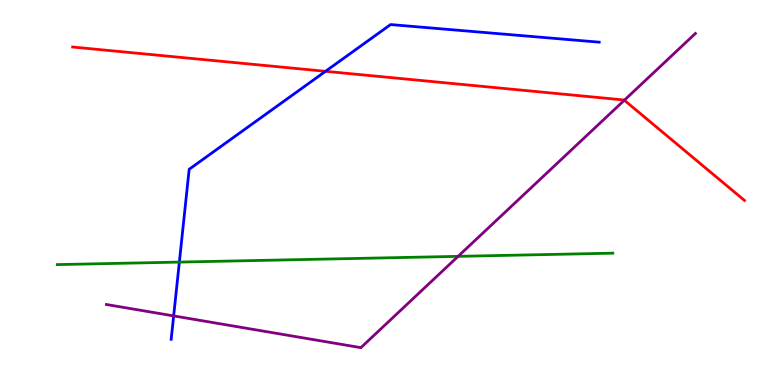[{'lines': ['blue', 'red'], 'intersections': [{'x': 4.2, 'y': 8.15}]}, {'lines': ['green', 'red'], 'intersections': []}, {'lines': ['purple', 'red'], 'intersections': [{'x': 8.06, 'y': 7.4}]}, {'lines': ['blue', 'green'], 'intersections': [{'x': 2.31, 'y': 3.19}]}, {'lines': ['blue', 'purple'], 'intersections': [{'x': 2.24, 'y': 1.79}]}, {'lines': ['green', 'purple'], 'intersections': [{'x': 5.91, 'y': 3.34}]}]